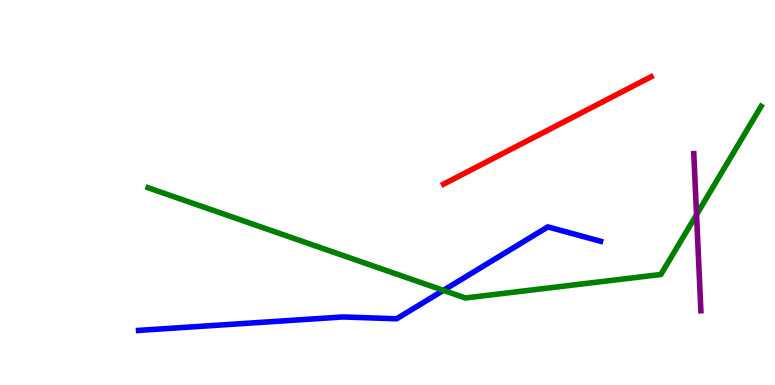[{'lines': ['blue', 'red'], 'intersections': []}, {'lines': ['green', 'red'], 'intersections': []}, {'lines': ['purple', 'red'], 'intersections': []}, {'lines': ['blue', 'green'], 'intersections': [{'x': 5.72, 'y': 2.46}]}, {'lines': ['blue', 'purple'], 'intersections': []}, {'lines': ['green', 'purple'], 'intersections': [{'x': 8.99, 'y': 4.42}]}]